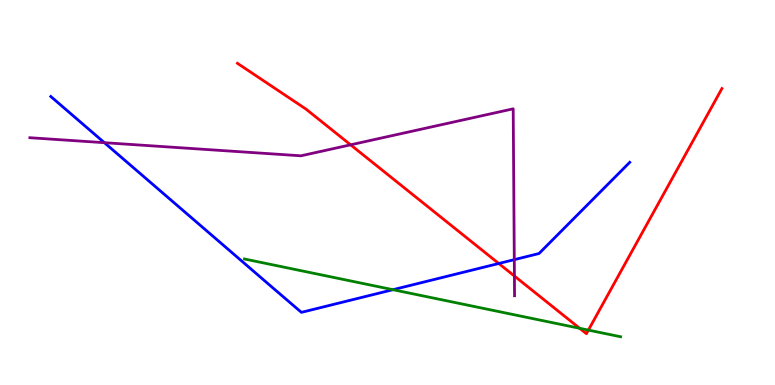[{'lines': ['blue', 'red'], 'intersections': [{'x': 6.44, 'y': 3.16}]}, {'lines': ['green', 'red'], 'intersections': [{'x': 7.48, 'y': 1.47}, {'x': 7.59, 'y': 1.43}]}, {'lines': ['purple', 'red'], 'intersections': [{'x': 4.52, 'y': 6.24}, {'x': 6.64, 'y': 2.83}]}, {'lines': ['blue', 'green'], 'intersections': [{'x': 5.07, 'y': 2.48}]}, {'lines': ['blue', 'purple'], 'intersections': [{'x': 1.35, 'y': 6.29}, {'x': 6.64, 'y': 3.26}]}, {'lines': ['green', 'purple'], 'intersections': []}]